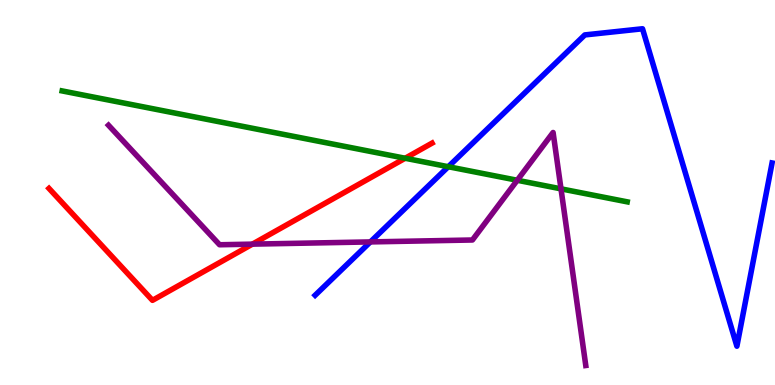[{'lines': ['blue', 'red'], 'intersections': []}, {'lines': ['green', 'red'], 'intersections': [{'x': 5.23, 'y': 5.89}]}, {'lines': ['purple', 'red'], 'intersections': [{'x': 3.26, 'y': 3.66}]}, {'lines': ['blue', 'green'], 'intersections': [{'x': 5.78, 'y': 5.67}]}, {'lines': ['blue', 'purple'], 'intersections': [{'x': 4.78, 'y': 3.72}]}, {'lines': ['green', 'purple'], 'intersections': [{'x': 6.67, 'y': 5.32}, {'x': 7.24, 'y': 5.09}]}]